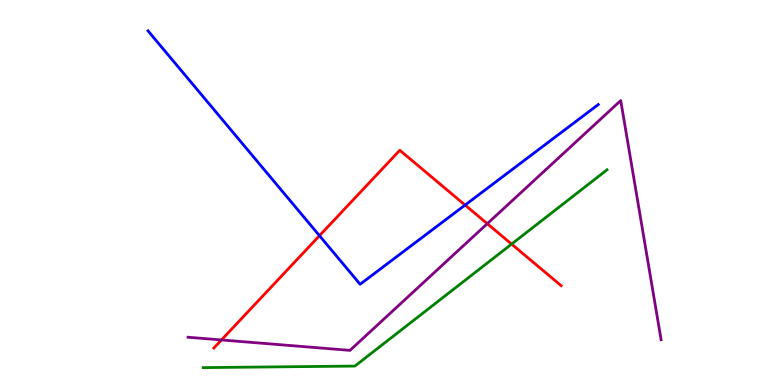[{'lines': ['blue', 'red'], 'intersections': [{'x': 4.12, 'y': 3.88}, {'x': 6.0, 'y': 4.67}]}, {'lines': ['green', 'red'], 'intersections': [{'x': 6.6, 'y': 3.66}]}, {'lines': ['purple', 'red'], 'intersections': [{'x': 2.86, 'y': 1.17}, {'x': 6.29, 'y': 4.19}]}, {'lines': ['blue', 'green'], 'intersections': []}, {'lines': ['blue', 'purple'], 'intersections': []}, {'lines': ['green', 'purple'], 'intersections': []}]